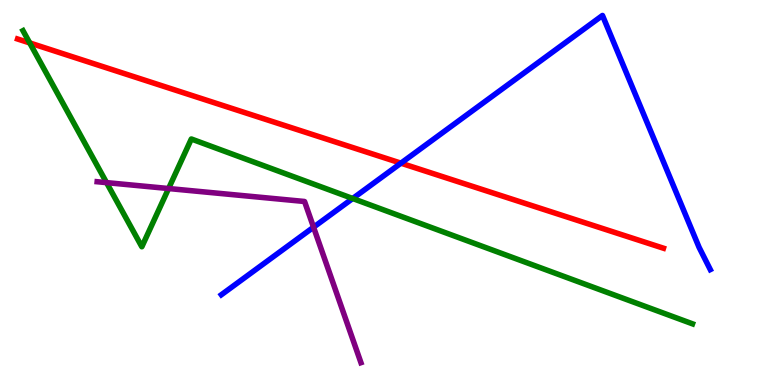[{'lines': ['blue', 'red'], 'intersections': [{'x': 5.17, 'y': 5.76}]}, {'lines': ['green', 'red'], 'intersections': [{'x': 0.383, 'y': 8.88}]}, {'lines': ['purple', 'red'], 'intersections': []}, {'lines': ['blue', 'green'], 'intersections': [{'x': 4.55, 'y': 4.84}]}, {'lines': ['blue', 'purple'], 'intersections': [{'x': 4.05, 'y': 4.1}]}, {'lines': ['green', 'purple'], 'intersections': [{'x': 1.37, 'y': 5.26}, {'x': 2.18, 'y': 5.1}]}]